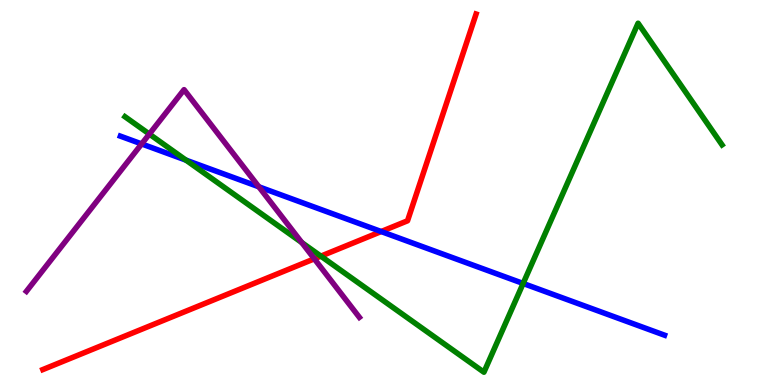[{'lines': ['blue', 'red'], 'intersections': [{'x': 4.92, 'y': 3.99}]}, {'lines': ['green', 'red'], 'intersections': [{'x': 4.14, 'y': 3.35}]}, {'lines': ['purple', 'red'], 'intersections': [{'x': 4.06, 'y': 3.28}]}, {'lines': ['blue', 'green'], 'intersections': [{'x': 2.4, 'y': 5.84}, {'x': 6.75, 'y': 2.64}]}, {'lines': ['blue', 'purple'], 'intersections': [{'x': 1.83, 'y': 6.26}, {'x': 3.34, 'y': 5.15}]}, {'lines': ['green', 'purple'], 'intersections': [{'x': 1.93, 'y': 6.52}, {'x': 3.89, 'y': 3.7}]}]